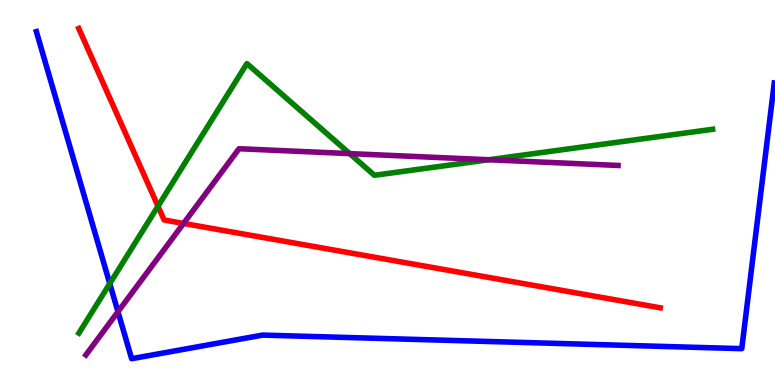[{'lines': ['blue', 'red'], 'intersections': []}, {'lines': ['green', 'red'], 'intersections': [{'x': 2.04, 'y': 4.64}]}, {'lines': ['purple', 'red'], 'intersections': [{'x': 2.37, 'y': 4.2}]}, {'lines': ['blue', 'green'], 'intersections': [{'x': 1.42, 'y': 2.63}]}, {'lines': ['blue', 'purple'], 'intersections': [{'x': 1.52, 'y': 1.9}]}, {'lines': ['green', 'purple'], 'intersections': [{'x': 4.51, 'y': 6.01}, {'x': 6.31, 'y': 5.85}]}]